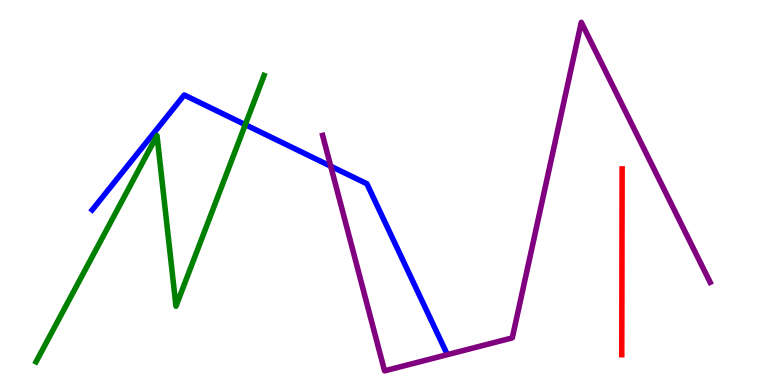[{'lines': ['blue', 'red'], 'intersections': []}, {'lines': ['green', 'red'], 'intersections': []}, {'lines': ['purple', 'red'], 'intersections': []}, {'lines': ['blue', 'green'], 'intersections': [{'x': 3.16, 'y': 6.76}]}, {'lines': ['blue', 'purple'], 'intersections': [{'x': 4.27, 'y': 5.68}]}, {'lines': ['green', 'purple'], 'intersections': []}]